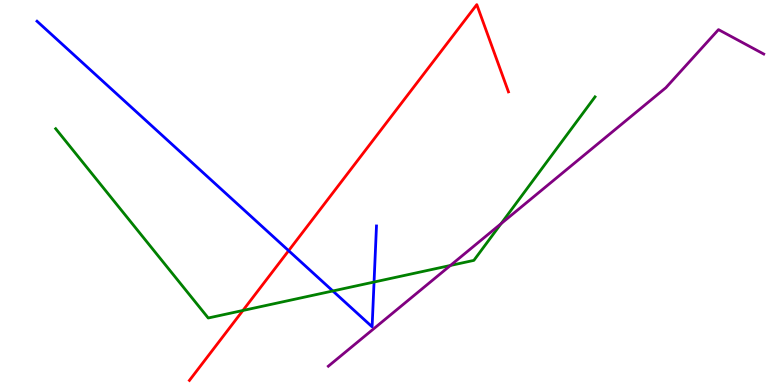[{'lines': ['blue', 'red'], 'intersections': [{'x': 3.72, 'y': 3.49}]}, {'lines': ['green', 'red'], 'intersections': [{'x': 3.13, 'y': 1.94}]}, {'lines': ['purple', 'red'], 'intersections': []}, {'lines': ['blue', 'green'], 'intersections': [{'x': 4.29, 'y': 2.44}, {'x': 4.83, 'y': 2.67}]}, {'lines': ['blue', 'purple'], 'intersections': []}, {'lines': ['green', 'purple'], 'intersections': [{'x': 5.81, 'y': 3.1}, {'x': 6.47, 'y': 4.19}]}]